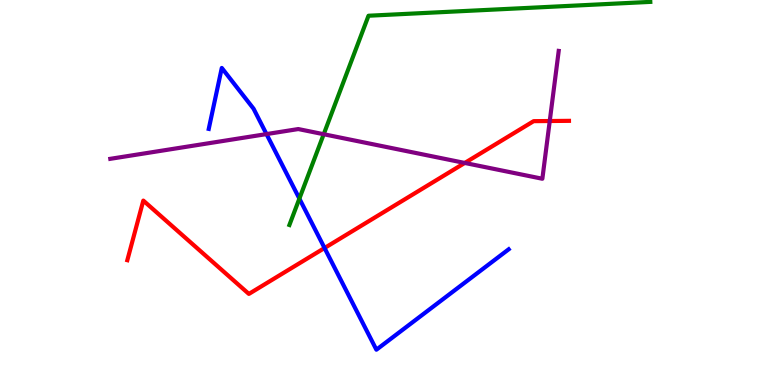[{'lines': ['blue', 'red'], 'intersections': [{'x': 4.19, 'y': 3.56}]}, {'lines': ['green', 'red'], 'intersections': []}, {'lines': ['purple', 'red'], 'intersections': [{'x': 6.0, 'y': 5.77}, {'x': 7.09, 'y': 6.86}]}, {'lines': ['blue', 'green'], 'intersections': [{'x': 3.86, 'y': 4.84}]}, {'lines': ['blue', 'purple'], 'intersections': [{'x': 3.44, 'y': 6.52}]}, {'lines': ['green', 'purple'], 'intersections': [{'x': 4.18, 'y': 6.51}]}]